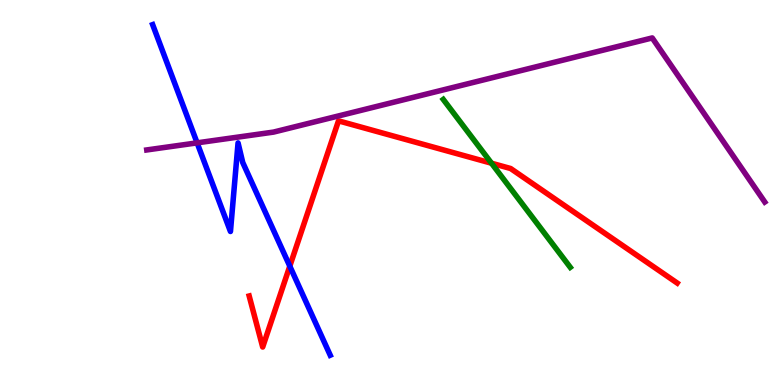[{'lines': ['blue', 'red'], 'intersections': [{'x': 3.74, 'y': 3.09}]}, {'lines': ['green', 'red'], 'intersections': [{'x': 6.34, 'y': 5.76}]}, {'lines': ['purple', 'red'], 'intersections': []}, {'lines': ['blue', 'green'], 'intersections': []}, {'lines': ['blue', 'purple'], 'intersections': [{'x': 2.54, 'y': 6.29}]}, {'lines': ['green', 'purple'], 'intersections': []}]